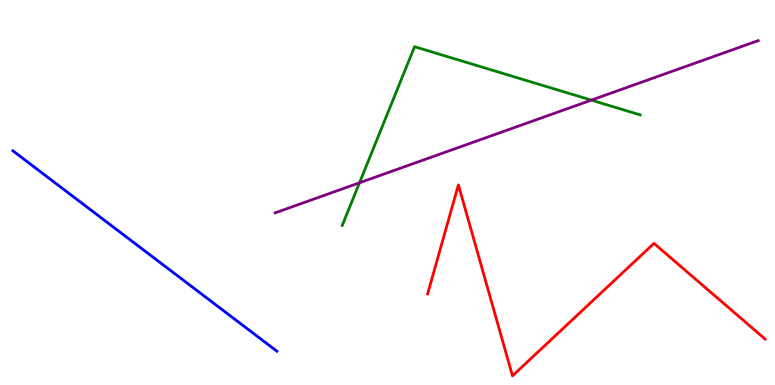[{'lines': ['blue', 'red'], 'intersections': []}, {'lines': ['green', 'red'], 'intersections': []}, {'lines': ['purple', 'red'], 'intersections': []}, {'lines': ['blue', 'green'], 'intersections': []}, {'lines': ['blue', 'purple'], 'intersections': []}, {'lines': ['green', 'purple'], 'intersections': [{'x': 4.64, 'y': 5.25}, {'x': 7.63, 'y': 7.4}]}]